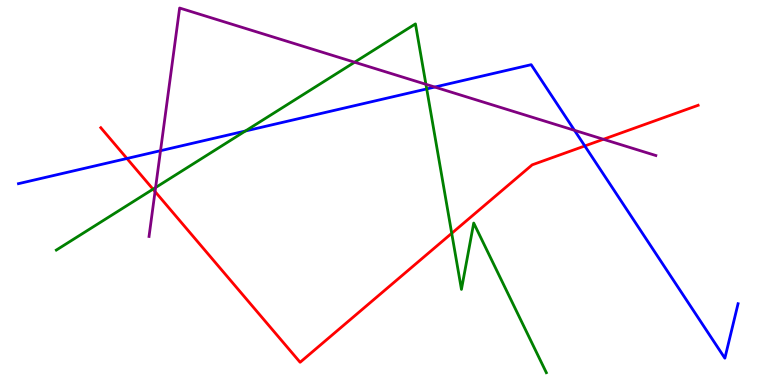[{'lines': ['blue', 'red'], 'intersections': [{'x': 1.64, 'y': 5.88}, {'x': 7.55, 'y': 6.21}]}, {'lines': ['green', 'red'], 'intersections': [{'x': 1.97, 'y': 5.09}, {'x': 5.83, 'y': 3.94}]}, {'lines': ['purple', 'red'], 'intersections': [{'x': 2.0, 'y': 5.02}, {'x': 7.79, 'y': 6.38}]}, {'lines': ['blue', 'green'], 'intersections': [{'x': 3.17, 'y': 6.6}, {'x': 5.51, 'y': 7.69}]}, {'lines': ['blue', 'purple'], 'intersections': [{'x': 2.07, 'y': 6.09}, {'x': 5.61, 'y': 7.74}, {'x': 7.41, 'y': 6.62}]}, {'lines': ['green', 'purple'], 'intersections': [{'x': 2.01, 'y': 5.13}, {'x': 4.58, 'y': 8.38}, {'x': 5.5, 'y': 7.81}]}]